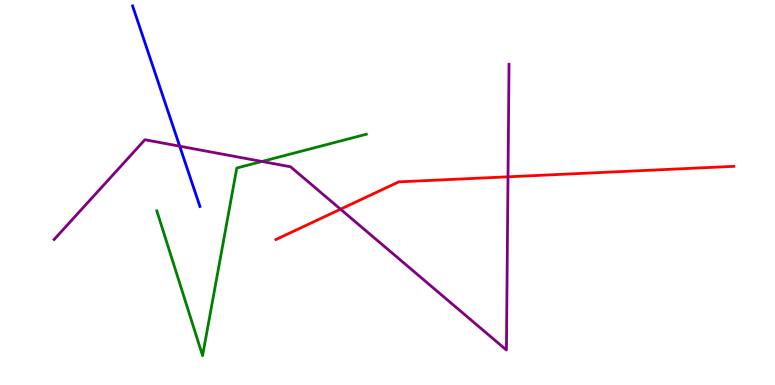[{'lines': ['blue', 'red'], 'intersections': []}, {'lines': ['green', 'red'], 'intersections': []}, {'lines': ['purple', 'red'], 'intersections': [{'x': 4.39, 'y': 4.57}, {'x': 6.55, 'y': 5.41}]}, {'lines': ['blue', 'green'], 'intersections': []}, {'lines': ['blue', 'purple'], 'intersections': [{'x': 2.32, 'y': 6.2}]}, {'lines': ['green', 'purple'], 'intersections': [{'x': 3.38, 'y': 5.81}]}]